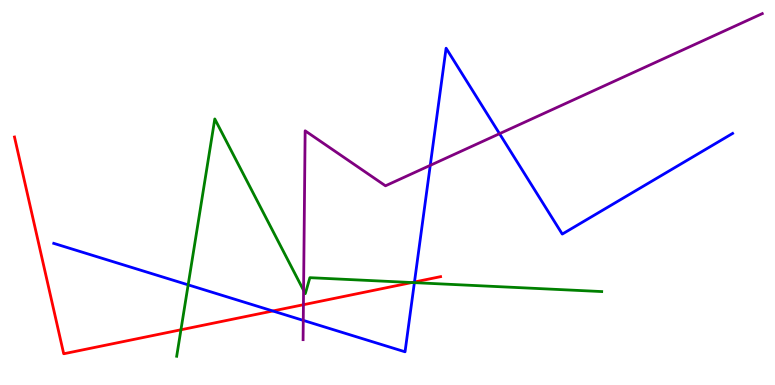[{'lines': ['blue', 'red'], 'intersections': [{'x': 3.52, 'y': 1.92}, {'x': 5.35, 'y': 2.68}]}, {'lines': ['green', 'red'], 'intersections': [{'x': 2.33, 'y': 1.43}, {'x': 5.31, 'y': 2.66}]}, {'lines': ['purple', 'red'], 'intersections': [{'x': 3.92, 'y': 2.09}]}, {'lines': ['blue', 'green'], 'intersections': [{'x': 2.43, 'y': 2.6}, {'x': 5.35, 'y': 2.66}]}, {'lines': ['blue', 'purple'], 'intersections': [{'x': 3.91, 'y': 1.68}, {'x': 5.55, 'y': 5.71}, {'x': 6.45, 'y': 6.53}]}, {'lines': ['green', 'purple'], 'intersections': [{'x': 3.92, 'y': 2.46}]}]